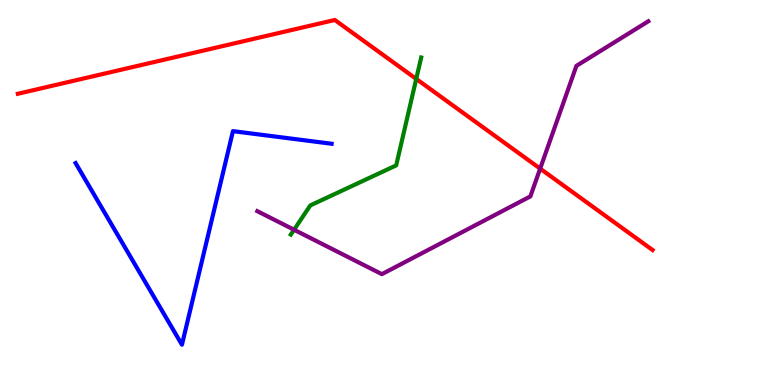[{'lines': ['blue', 'red'], 'intersections': []}, {'lines': ['green', 'red'], 'intersections': [{'x': 5.37, 'y': 7.95}]}, {'lines': ['purple', 'red'], 'intersections': [{'x': 6.97, 'y': 5.62}]}, {'lines': ['blue', 'green'], 'intersections': []}, {'lines': ['blue', 'purple'], 'intersections': []}, {'lines': ['green', 'purple'], 'intersections': [{'x': 3.79, 'y': 4.03}]}]